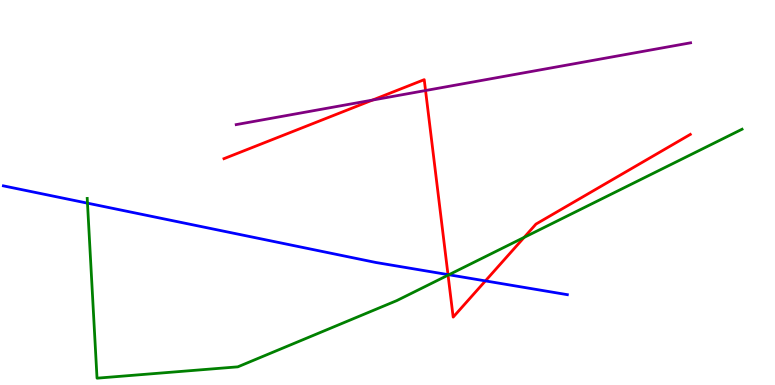[{'lines': ['blue', 'red'], 'intersections': [{'x': 5.78, 'y': 2.87}, {'x': 6.26, 'y': 2.7}]}, {'lines': ['green', 'red'], 'intersections': [{'x': 5.78, 'y': 2.85}, {'x': 6.76, 'y': 3.83}]}, {'lines': ['purple', 'red'], 'intersections': [{'x': 4.81, 'y': 7.4}, {'x': 5.49, 'y': 7.65}]}, {'lines': ['blue', 'green'], 'intersections': [{'x': 1.13, 'y': 4.72}, {'x': 5.79, 'y': 2.86}]}, {'lines': ['blue', 'purple'], 'intersections': []}, {'lines': ['green', 'purple'], 'intersections': []}]